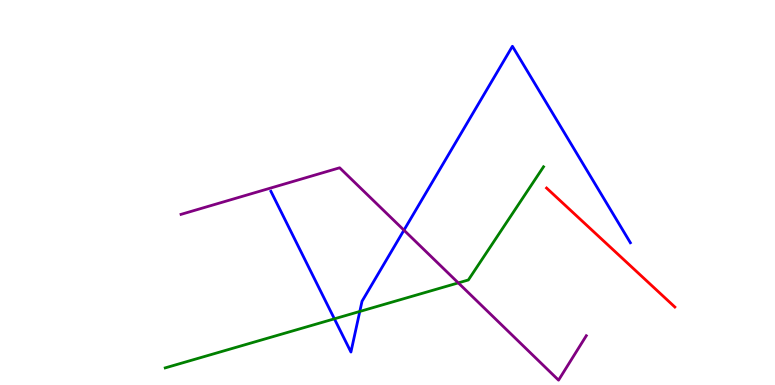[{'lines': ['blue', 'red'], 'intersections': []}, {'lines': ['green', 'red'], 'intersections': []}, {'lines': ['purple', 'red'], 'intersections': []}, {'lines': ['blue', 'green'], 'intersections': [{'x': 4.31, 'y': 1.72}, {'x': 4.64, 'y': 1.91}]}, {'lines': ['blue', 'purple'], 'intersections': [{'x': 5.21, 'y': 4.02}]}, {'lines': ['green', 'purple'], 'intersections': [{'x': 5.91, 'y': 2.65}]}]